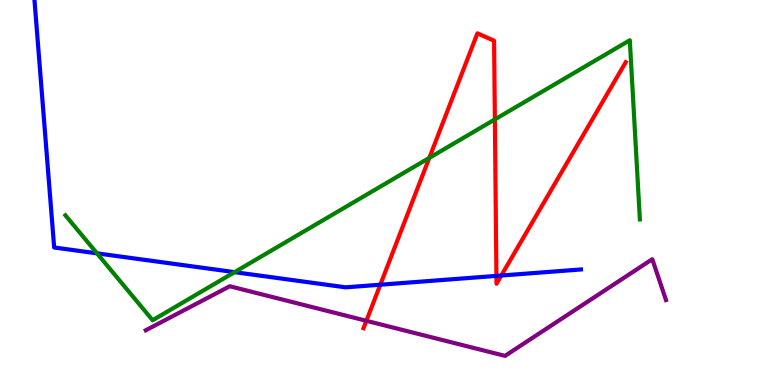[{'lines': ['blue', 'red'], 'intersections': [{'x': 4.91, 'y': 2.61}, {'x': 6.41, 'y': 2.83}, {'x': 6.47, 'y': 2.84}]}, {'lines': ['green', 'red'], 'intersections': [{'x': 5.54, 'y': 5.9}, {'x': 6.39, 'y': 6.9}]}, {'lines': ['purple', 'red'], 'intersections': [{'x': 4.73, 'y': 1.67}]}, {'lines': ['blue', 'green'], 'intersections': [{'x': 1.25, 'y': 3.42}, {'x': 3.03, 'y': 2.93}]}, {'lines': ['blue', 'purple'], 'intersections': []}, {'lines': ['green', 'purple'], 'intersections': []}]